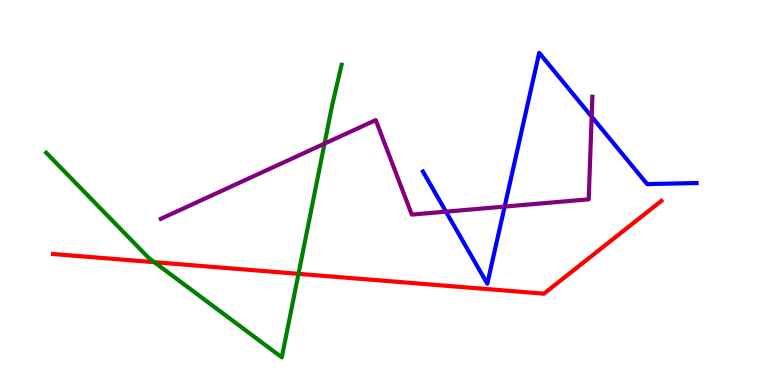[{'lines': ['blue', 'red'], 'intersections': []}, {'lines': ['green', 'red'], 'intersections': [{'x': 1.99, 'y': 3.19}, {'x': 3.85, 'y': 2.89}]}, {'lines': ['purple', 'red'], 'intersections': []}, {'lines': ['blue', 'green'], 'intersections': []}, {'lines': ['blue', 'purple'], 'intersections': [{'x': 5.75, 'y': 4.5}, {'x': 6.51, 'y': 4.63}, {'x': 7.63, 'y': 6.97}]}, {'lines': ['green', 'purple'], 'intersections': [{'x': 4.19, 'y': 6.27}]}]